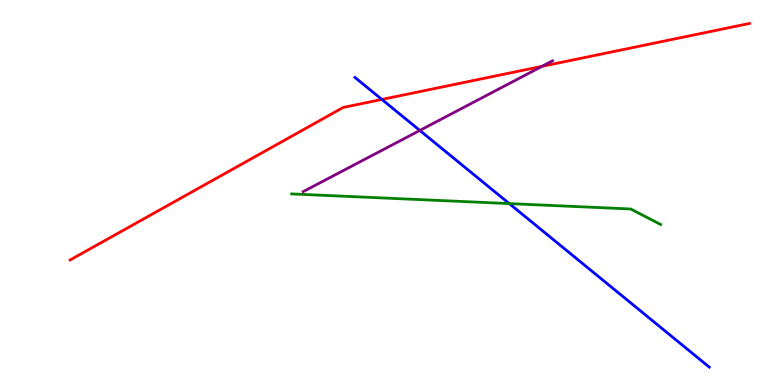[{'lines': ['blue', 'red'], 'intersections': [{'x': 4.93, 'y': 7.42}]}, {'lines': ['green', 'red'], 'intersections': []}, {'lines': ['purple', 'red'], 'intersections': [{'x': 6.99, 'y': 8.28}]}, {'lines': ['blue', 'green'], 'intersections': [{'x': 6.57, 'y': 4.71}]}, {'lines': ['blue', 'purple'], 'intersections': [{'x': 5.42, 'y': 6.61}]}, {'lines': ['green', 'purple'], 'intersections': []}]